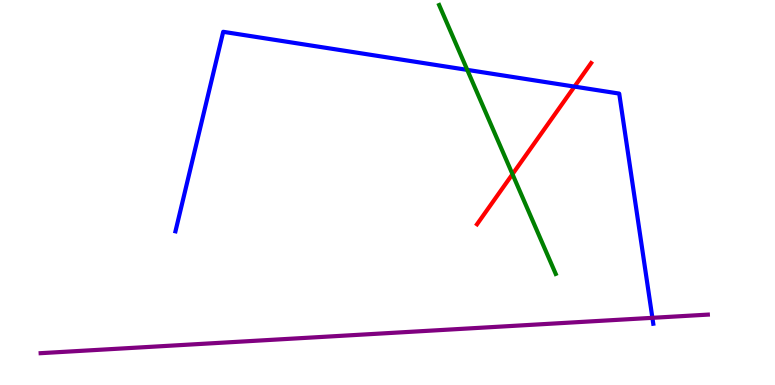[{'lines': ['blue', 'red'], 'intersections': [{'x': 7.41, 'y': 7.75}]}, {'lines': ['green', 'red'], 'intersections': [{'x': 6.61, 'y': 5.48}]}, {'lines': ['purple', 'red'], 'intersections': []}, {'lines': ['blue', 'green'], 'intersections': [{'x': 6.03, 'y': 8.19}]}, {'lines': ['blue', 'purple'], 'intersections': [{'x': 8.42, 'y': 1.74}]}, {'lines': ['green', 'purple'], 'intersections': []}]